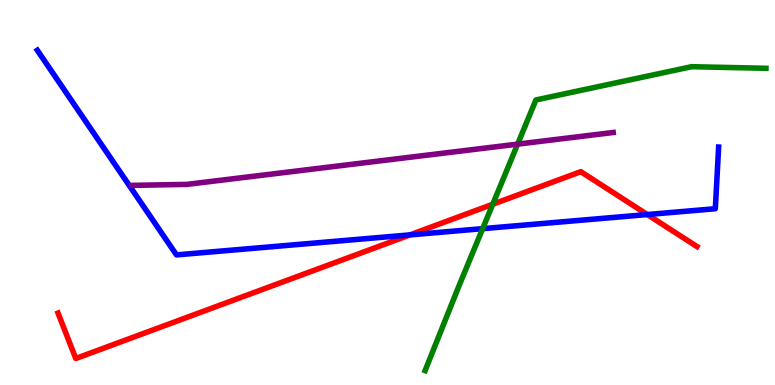[{'lines': ['blue', 'red'], 'intersections': [{'x': 5.29, 'y': 3.9}, {'x': 8.35, 'y': 4.43}]}, {'lines': ['green', 'red'], 'intersections': [{'x': 6.36, 'y': 4.69}]}, {'lines': ['purple', 'red'], 'intersections': []}, {'lines': ['blue', 'green'], 'intersections': [{'x': 6.23, 'y': 4.06}]}, {'lines': ['blue', 'purple'], 'intersections': []}, {'lines': ['green', 'purple'], 'intersections': [{'x': 6.68, 'y': 6.26}]}]